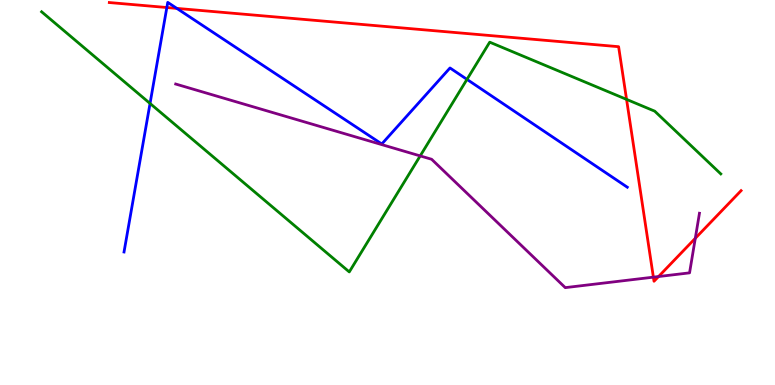[{'lines': ['blue', 'red'], 'intersections': [{'x': 2.15, 'y': 9.8}, {'x': 2.28, 'y': 9.78}]}, {'lines': ['green', 'red'], 'intersections': [{'x': 8.08, 'y': 7.42}]}, {'lines': ['purple', 'red'], 'intersections': [{'x': 8.43, 'y': 2.8}, {'x': 8.5, 'y': 2.82}, {'x': 8.97, 'y': 3.81}]}, {'lines': ['blue', 'green'], 'intersections': [{'x': 1.94, 'y': 7.31}, {'x': 6.03, 'y': 7.94}]}, {'lines': ['blue', 'purple'], 'intersections': []}, {'lines': ['green', 'purple'], 'intersections': [{'x': 5.42, 'y': 5.95}]}]